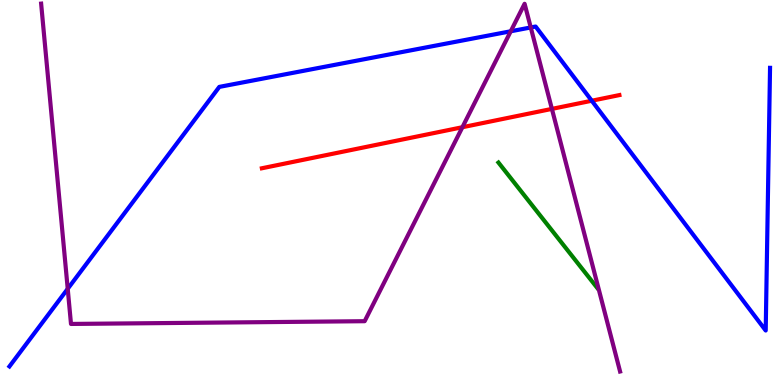[{'lines': ['blue', 'red'], 'intersections': [{'x': 7.64, 'y': 7.38}]}, {'lines': ['green', 'red'], 'intersections': []}, {'lines': ['purple', 'red'], 'intersections': [{'x': 5.97, 'y': 6.7}, {'x': 7.12, 'y': 7.17}]}, {'lines': ['blue', 'green'], 'intersections': []}, {'lines': ['blue', 'purple'], 'intersections': [{'x': 0.874, 'y': 2.5}, {'x': 6.59, 'y': 9.19}, {'x': 6.85, 'y': 9.29}]}, {'lines': ['green', 'purple'], 'intersections': []}]